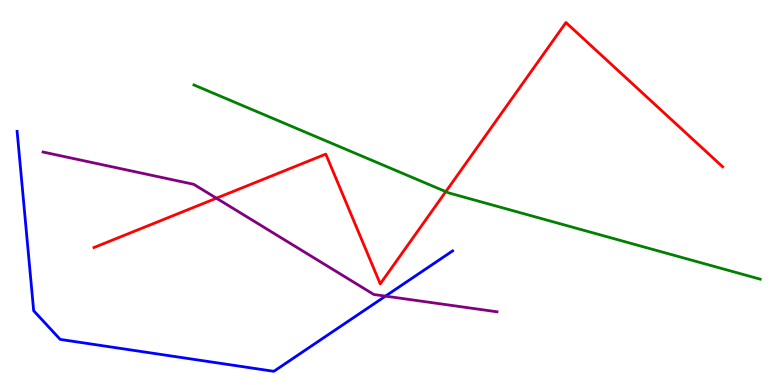[{'lines': ['blue', 'red'], 'intersections': []}, {'lines': ['green', 'red'], 'intersections': [{'x': 5.75, 'y': 5.02}]}, {'lines': ['purple', 'red'], 'intersections': [{'x': 2.79, 'y': 4.85}]}, {'lines': ['blue', 'green'], 'intersections': []}, {'lines': ['blue', 'purple'], 'intersections': [{'x': 4.97, 'y': 2.31}]}, {'lines': ['green', 'purple'], 'intersections': []}]